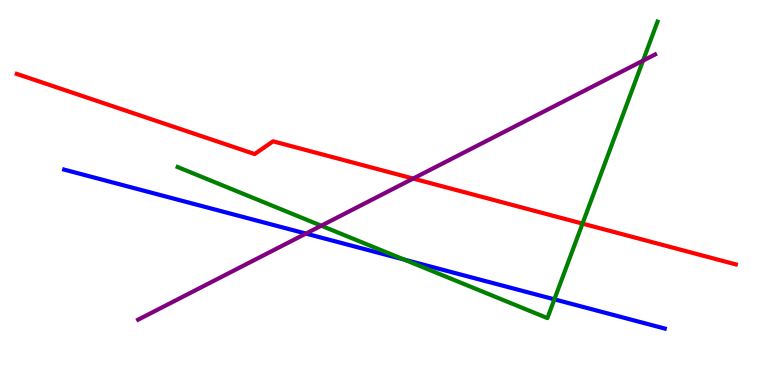[{'lines': ['blue', 'red'], 'intersections': []}, {'lines': ['green', 'red'], 'intersections': [{'x': 7.52, 'y': 4.19}]}, {'lines': ['purple', 'red'], 'intersections': [{'x': 5.33, 'y': 5.36}]}, {'lines': ['blue', 'green'], 'intersections': [{'x': 5.22, 'y': 3.26}, {'x': 7.15, 'y': 2.23}]}, {'lines': ['blue', 'purple'], 'intersections': [{'x': 3.95, 'y': 3.93}]}, {'lines': ['green', 'purple'], 'intersections': [{'x': 4.15, 'y': 4.14}, {'x': 8.3, 'y': 8.42}]}]